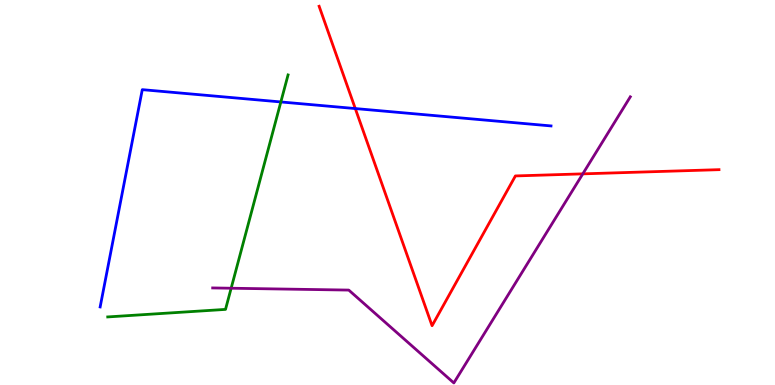[{'lines': ['blue', 'red'], 'intersections': [{'x': 4.58, 'y': 7.18}]}, {'lines': ['green', 'red'], 'intersections': []}, {'lines': ['purple', 'red'], 'intersections': [{'x': 7.52, 'y': 5.48}]}, {'lines': ['blue', 'green'], 'intersections': [{'x': 3.62, 'y': 7.35}]}, {'lines': ['blue', 'purple'], 'intersections': []}, {'lines': ['green', 'purple'], 'intersections': [{'x': 2.98, 'y': 2.51}]}]